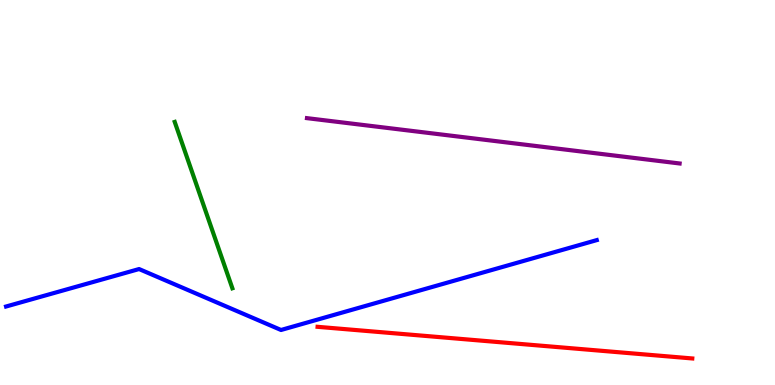[{'lines': ['blue', 'red'], 'intersections': []}, {'lines': ['green', 'red'], 'intersections': []}, {'lines': ['purple', 'red'], 'intersections': []}, {'lines': ['blue', 'green'], 'intersections': []}, {'lines': ['blue', 'purple'], 'intersections': []}, {'lines': ['green', 'purple'], 'intersections': []}]